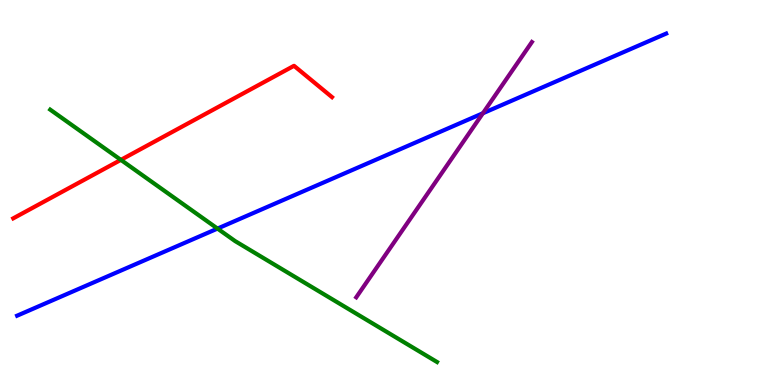[{'lines': ['blue', 'red'], 'intersections': []}, {'lines': ['green', 'red'], 'intersections': [{'x': 1.56, 'y': 5.85}]}, {'lines': ['purple', 'red'], 'intersections': []}, {'lines': ['blue', 'green'], 'intersections': [{'x': 2.81, 'y': 4.06}]}, {'lines': ['blue', 'purple'], 'intersections': [{'x': 6.23, 'y': 7.06}]}, {'lines': ['green', 'purple'], 'intersections': []}]